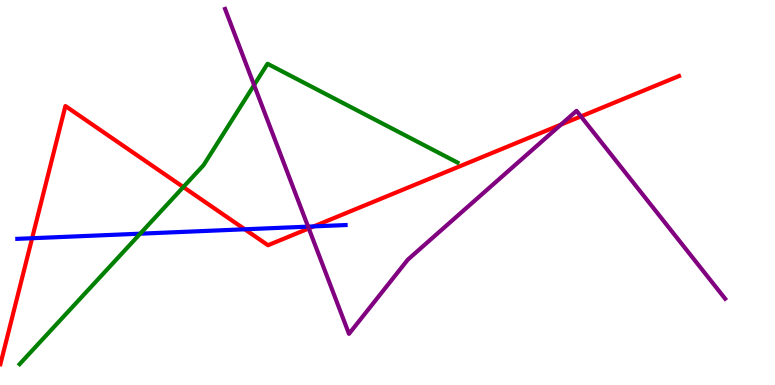[{'lines': ['blue', 'red'], 'intersections': [{'x': 0.414, 'y': 3.81}, {'x': 3.16, 'y': 4.04}, {'x': 4.05, 'y': 4.12}]}, {'lines': ['green', 'red'], 'intersections': [{'x': 2.37, 'y': 5.14}]}, {'lines': ['purple', 'red'], 'intersections': [{'x': 3.98, 'y': 4.07}, {'x': 7.24, 'y': 6.76}, {'x': 7.5, 'y': 6.98}]}, {'lines': ['blue', 'green'], 'intersections': [{'x': 1.81, 'y': 3.93}]}, {'lines': ['blue', 'purple'], 'intersections': [{'x': 3.98, 'y': 4.11}]}, {'lines': ['green', 'purple'], 'intersections': [{'x': 3.28, 'y': 7.79}]}]